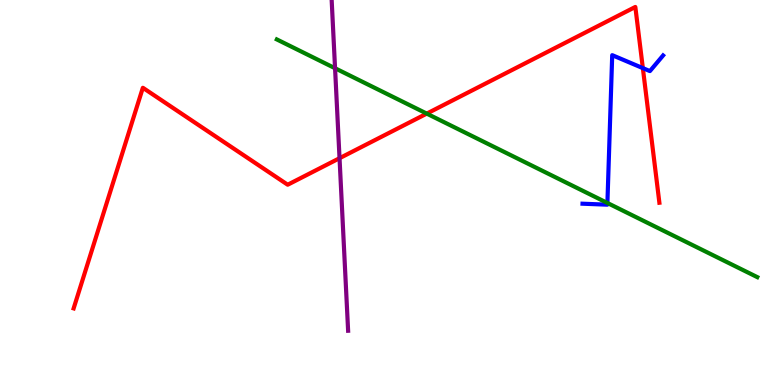[{'lines': ['blue', 'red'], 'intersections': [{'x': 8.29, 'y': 8.23}]}, {'lines': ['green', 'red'], 'intersections': [{'x': 5.51, 'y': 7.05}]}, {'lines': ['purple', 'red'], 'intersections': [{'x': 4.38, 'y': 5.89}]}, {'lines': ['blue', 'green'], 'intersections': [{'x': 7.84, 'y': 4.73}]}, {'lines': ['blue', 'purple'], 'intersections': []}, {'lines': ['green', 'purple'], 'intersections': [{'x': 4.32, 'y': 8.23}]}]